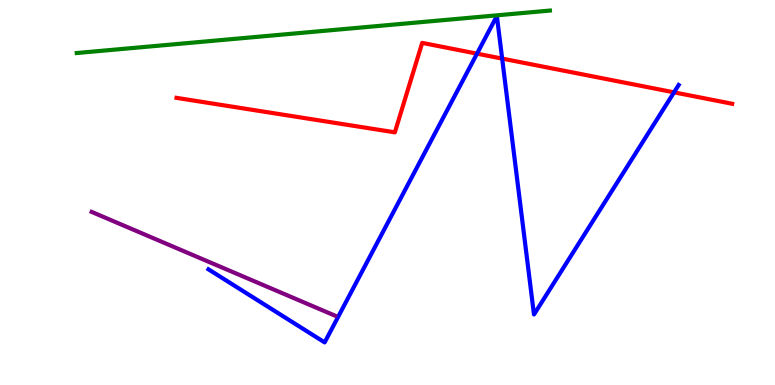[{'lines': ['blue', 'red'], 'intersections': [{'x': 6.15, 'y': 8.61}, {'x': 6.48, 'y': 8.48}, {'x': 8.7, 'y': 7.6}]}, {'lines': ['green', 'red'], 'intersections': []}, {'lines': ['purple', 'red'], 'intersections': []}, {'lines': ['blue', 'green'], 'intersections': []}, {'lines': ['blue', 'purple'], 'intersections': []}, {'lines': ['green', 'purple'], 'intersections': []}]